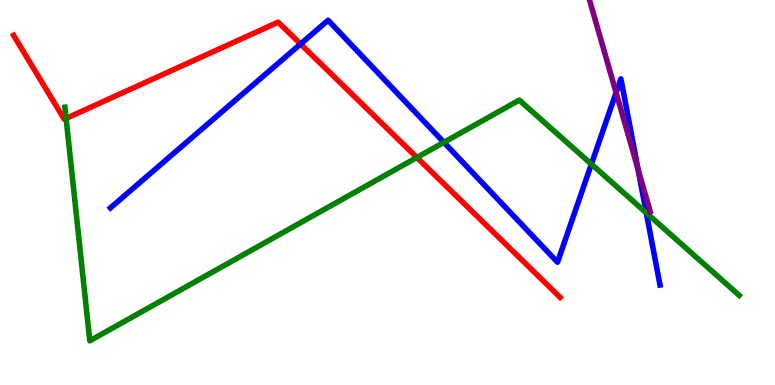[{'lines': ['blue', 'red'], 'intersections': [{'x': 3.88, 'y': 8.86}]}, {'lines': ['green', 'red'], 'intersections': [{'x': 0.853, 'y': 6.92}, {'x': 5.38, 'y': 5.91}]}, {'lines': ['purple', 'red'], 'intersections': []}, {'lines': ['blue', 'green'], 'intersections': [{'x': 5.73, 'y': 6.3}, {'x': 7.63, 'y': 5.74}, {'x': 8.34, 'y': 4.47}]}, {'lines': ['blue', 'purple'], 'intersections': [{'x': 7.95, 'y': 7.59}, {'x': 8.23, 'y': 5.61}]}, {'lines': ['green', 'purple'], 'intersections': []}]